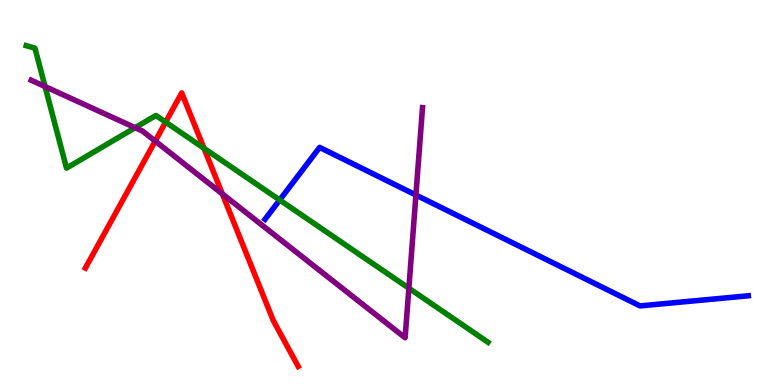[{'lines': ['blue', 'red'], 'intersections': []}, {'lines': ['green', 'red'], 'intersections': [{'x': 2.14, 'y': 6.83}, {'x': 2.63, 'y': 6.15}]}, {'lines': ['purple', 'red'], 'intersections': [{'x': 2.0, 'y': 6.34}, {'x': 2.87, 'y': 4.96}]}, {'lines': ['blue', 'green'], 'intersections': [{'x': 3.61, 'y': 4.81}]}, {'lines': ['blue', 'purple'], 'intersections': [{'x': 5.37, 'y': 4.93}]}, {'lines': ['green', 'purple'], 'intersections': [{'x': 0.581, 'y': 7.75}, {'x': 1.74, 'y': 6.68}, {'x': 5.28, 'y': 2.51}]}]